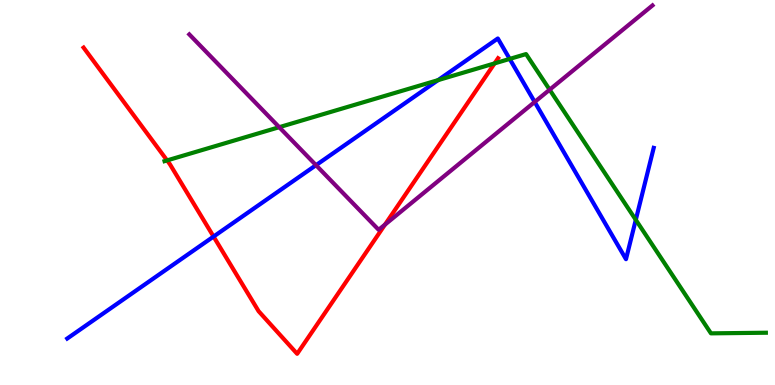[{'lines': ['blue', 'red'], 'intersections': [{'x': 2.76, 'y': 3.86}]}, {'lines': ['green', 'red'], 'intersections': [{'x': 2.16, 'y': 5.83}, {'x': 6.38, 'y': 8.35}]}, {'lines': ['purple', 'red'], 'intersections': [{'x': 4.97, 'y': 4.17}]}, {'lines': ['blue', 'green'], 'intersections': [{'x': 5.65, 'y': 7.92}, {'x': 6.58, 'y': 8.47}, {'x': 8.2, 'y': 4.29}]}, {'lines': ['blue', 'purple'], 'intersections': [{'x': 4.08, 'y': 5.71}, {'x': 6.9, 'y': 7.35}]}, {'lines': ['green', 'purple'], 'intersections': [{'x': 3.6, 'y': 6.7}, {'x': 7.09, 'y': 7.67}]}]